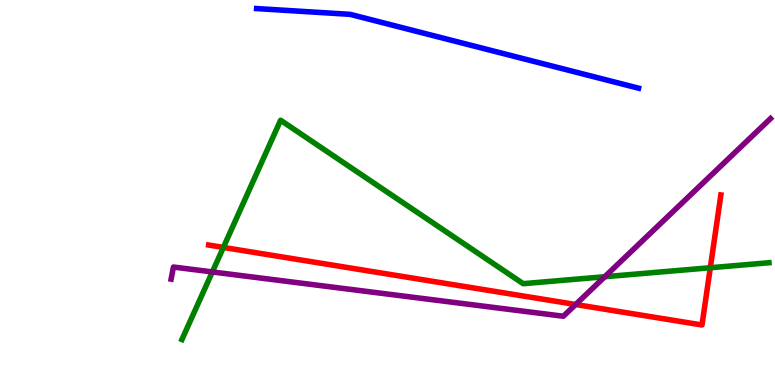[{'lines': ['blue', 'red'], 'intersections': []}, {'lines': ['green', 'red'], 'intersections': [{'x': 2.88, 'y': 3.57}, {'x': 9.17, 'y': 3.05}]}, {'lines': ['purple', 'red'], 'intersections': [{'x': 7.43, 'y': 2.09}]}, {'lines': ['blue', 'green'], 'intersections': []}, {'lines': ['blue', 'purple'], 'intersections': []}, {'lines': ['green', 'purple'], 'intersections': [{'x': 2.74, 'y': 2.94}, {'x': 7.8, 'y': 2.81}]}]